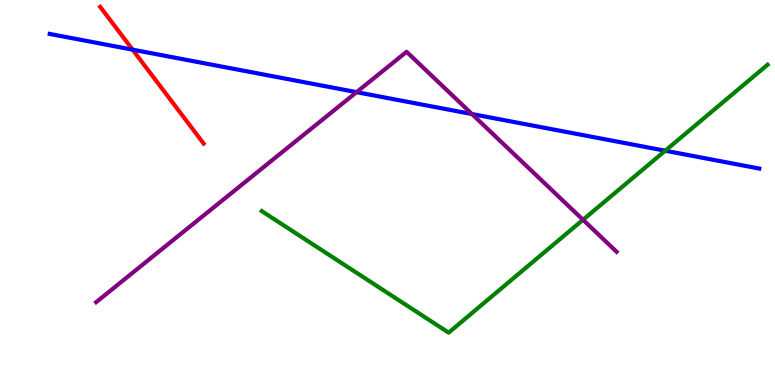[{'lines': ['blue', 'red'], 'intersections': [{'x': 1.71, 'y': 8.71}]}, {'lines': ['green', 'red'], 'intersections': []}, {'lines': ['purple', 'red'], 'intersections': []}, {'lines': ['blue', 'green'], 'intersections': [{'x': 8.58, 'y': 6.09}]}, {'lines': ['blue', 'purple'], 'intersections': [{'x': 4.6, 'y': 7.61}, {'x': 6.09, 'y': 7.04}]}, {'lines': ['green', 'purple'], 'intersections': [{'x': 7.52, 'y': 4.29}]}]